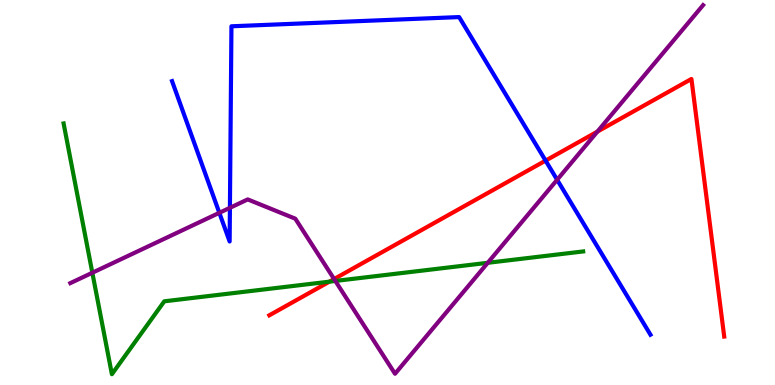[{'lines': ['blue', 'red'], 'intersections': [{'x': 7.04, 'y': 5.83}]}, {'lines': ['green', 'red'], 'intersections': [{'x': 4.25, 'y': 2.68}]}, {'lines': ['purple', 'red'], 'intersections': [{'x': 4.31, 'y': 2.75}, {'x': 7.71, 'y': 6.58}]}, {'lines': ['blue', 'green'], 'intersections': []}, {'lines': ['blue', 'purple'], 'intersections': [{'x': 2.83, 'y': 4.47}, {'x': 2.97, 'y': 4.6}, {'x': 7.19, 'y': 5.33}]}, {'lines': ['green', 'purple'], 'intersections': [{'x': 1.19, 'y': 2.92}, {'x': 4.33, 'y': 2.7}, {'x': 6.29, 'y': 3.17}]}]